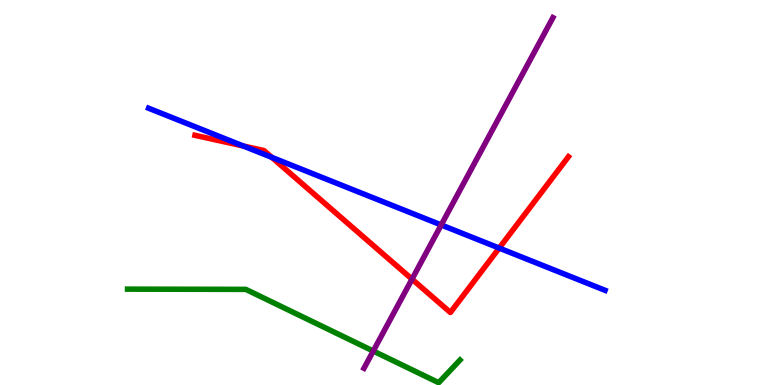[{'lines': ['blue', 'red'], 'intersections': [{'x': 3.14, 'y': 6.21}, {'x': 3.51, 'y': 5.91}, {'x': 6.44, 'y': 3.56}]}, {'lines': ['green', 'red'], 'intersections': []}, {'lines': ['purple', 'red'], 'intersections': [{'x': 5.32, 'y': 2.75}]}, {'lines': ['blue', 'green'], 'intersections': []}, {'lines': ['blue', 'purple'], 'intersections': [{'x': 5.69, 'y': 4.16}]}, {'lines': ['green', 'purple'], 'intersections': [{'x': 4.82, 'y': 0.882}]}]